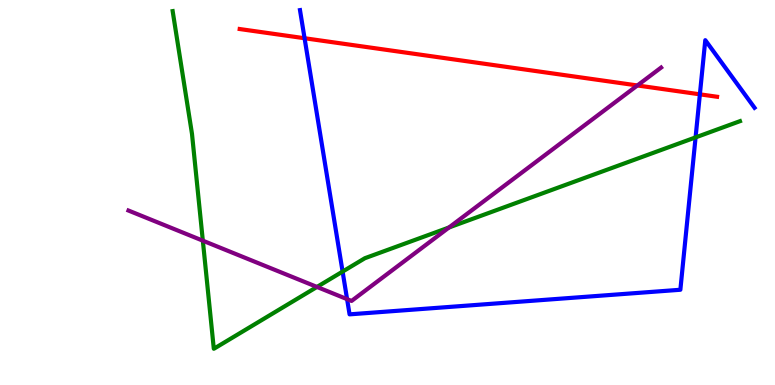[{'lines': ['blue', 'red'], 'intersections': [{'x': 3.93, 'y': 9.01}, {'x': 9.03, 'y': 7.55}]}, {'lines': ['green', 'red'], 'intersections': []}, {'lines': ['purple', 'red'], 'intersections': [{'x': 8.22, 'y': 7.78}]}, {'lines': ['blue', 'green'], 'intersections': [{'x': 4.42, 'y': 2.95}, {'x': 8.98, 'y': 6.43}]}, {'lines': ['blue', 'purple'], 'intersections': [{'x': 4.48, 'y': 2.23}]}, {'lines': ['green', 'purple'], 'intersections': [{'x': 2.62, 'y': 3.75}, {'x': 4.09, 'y': 2.55}, {'x': 5.79, 'y': 4.09}]}]